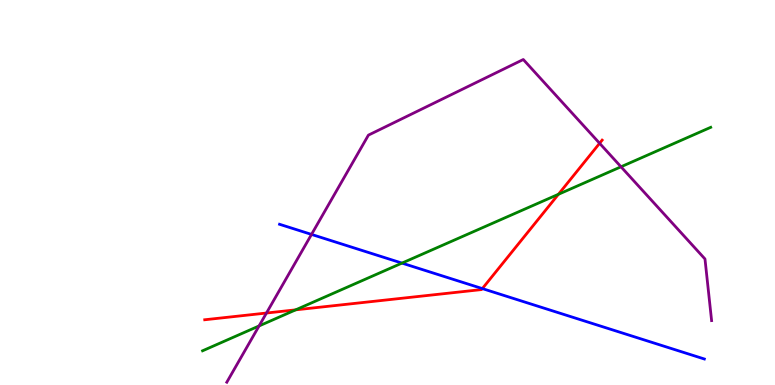[{'lines': ['blue', 'red'], 'intersections': [{'x': 6.22, 'y': 2.5}]}, {'lines': ['green', 'red'], 'intersections': [{'x': 3.82, 'y': 1.95}, {'x': 7.21, 'y': 4.95}]}, {'lines': ['purple', 'red'], 'intersections': [{'x': 3.44, 'y': 1.87}, {'x': 7.74, 'y': 6.28}]}, {'lines': ['blue', 'green'], 'intersections': [{'x': 5.19, 'y': 3.17}]}, {'lines': ['blue', 'purple'], 'intersections': [{'x': 4.02, 'y': 3.91}]}, {'lines': ['green', 'purple'], 'intersections': [{'x': 3.34, 'y': 1.53}, {'x': 8.01, 'y': 5.67}]}]